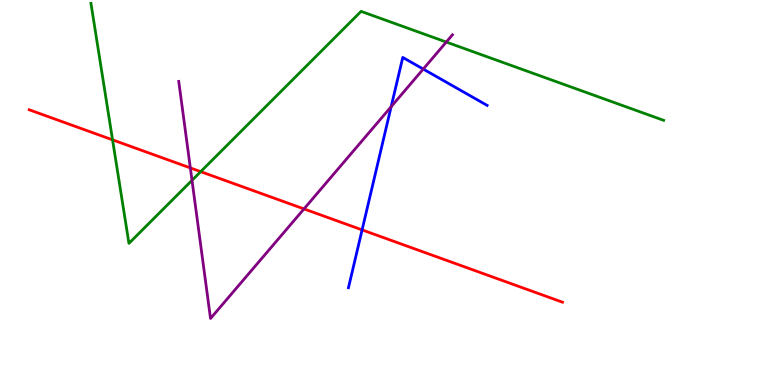[{'lines': ['blue', 'red'], 'intersections': [{'x': 4.67, 'y': 4.03}]}, {'lines': ['green', 'red'], 'intersections': [{'x': 1.45, 'y': 6.37}, {'x': 2.59, 'y': 5.54}]}, {'lines': ['purple', 'red'], 'intersections': [{'x': 2.46, 'y': 5.64}, {'x': 3.92, 'y': 4.57}]}, {'lines': ['blue', 'green'], 'intersections': []}, {'lines': ['blue', 'purple'], 'intersections': [{'x': 5.05, 'y': 7.23}, {'x': 5.46, 'y': 8.21}]}, {'lines': ['green', 'purple'], 'intersections': [{'x': 2.48, 'y': 5.32}, {'x': 5.76, 'y': 8.91}]}]